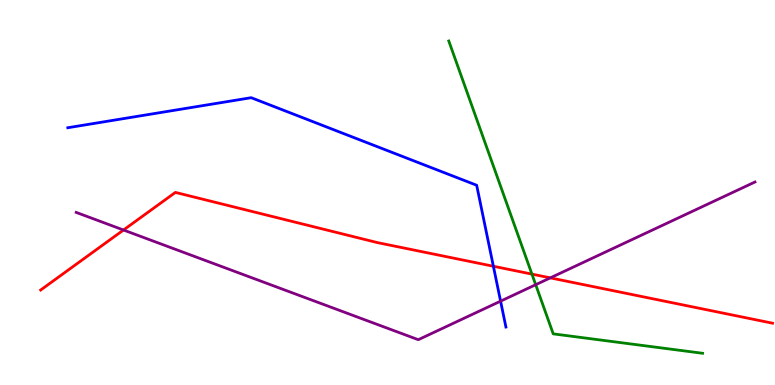[{'lines': ['blue', 'red'], 'intersections': [{'x': 6.37, 'y': 3.08}]}, {'lines': ['green', 'red'], 'intersections': [{'x': 6.86, 'y': 2.88}]}, {'lines': ['purple', 'red'], 'intersections': [{'x': 1.59, 'y': 4.03}, {'x': 7.1, 'y': 2.78}]}, {'lines': ['blue', 'green'], 'intersections': []}, {'lines': ['blue', 'purple'], 'intersections': [{'x': 6.46, 'y': 2.18}]}, {'lines': ['green', 'purple'], 'intersections': [{'x': 6.91, 'y': 2.61}]}]